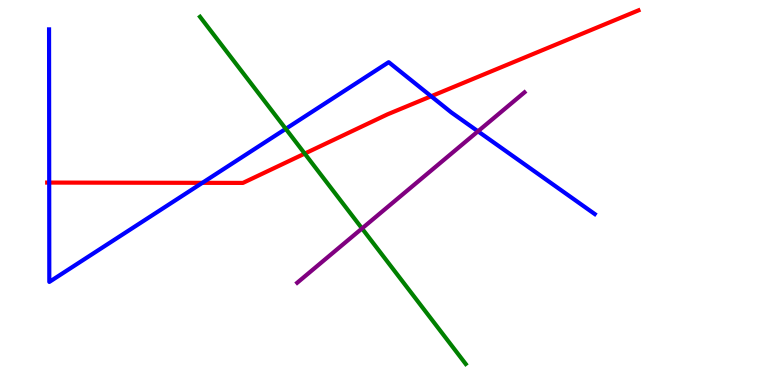[{'lines': ['blue', 'red'], 'intersections': [{'x': 0.635, 'y': 5.26}, {'x': 2.61, 'y': 5.25}, {'x': 5.56, 'y': 7.5}]}, {'lines': ['green', 'red'], 'intersections': [{'x': 3.93, 'y': 6.01}]}, {'lines': ['purple', 'red'], 'intersections': []}, {'lines': ['blue', 'green'], 'intersections': [{'x': 3.69, 'y': 6.65}]}, {'lines': ['blue', 'purple'], 'intersections': [{'x': 6.17, 'y': 6.59}]}, {'lines': ['green', 'purple'], 'intersections': [{'x': 4.67, 'y': 4.07}]}]